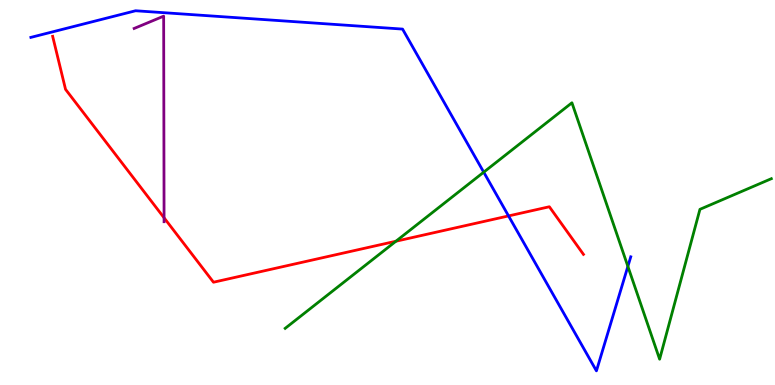[{'lines': ['blue', 'red'], 'intersections': [{'x': 6.56, 'y': 4.39}]}, {'lines': ['green', 'red'], 'intersections': [{'x': 5.11, 'y': 3.73}]}, {'lines': ['purple', 'red'], 'intersections': [{'x': 2.12, 'y': 4.34}]}, {'lines': ['blue', 'green'], 'intersections': [{'x': 6.24, 'y': 5.53}, {'x': 8.1, 'y': 3.08}]}, {'lines': ['blue', 'purple'], 'intersections': []}, {'lines': ['green', 'purple'], 'intersections': []}]